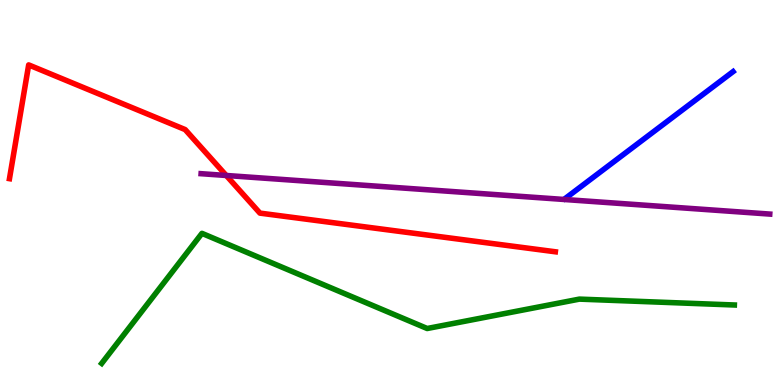[{'lines': ['blue', 'red'], 'intersections': []}, {'lines': ['green', 'red'], 'intersections': []}, {'lines': ['purple', 'red'], 'intersections': [{'x': 2.92, 'y': 5.44}]}, {'lines': ['blue', 'green'], 'intersections': []}, {'lines': ['blue', 'purple'], 'intersections': []}, {'lines': ['green', 'purple'], 'intersections': []}]